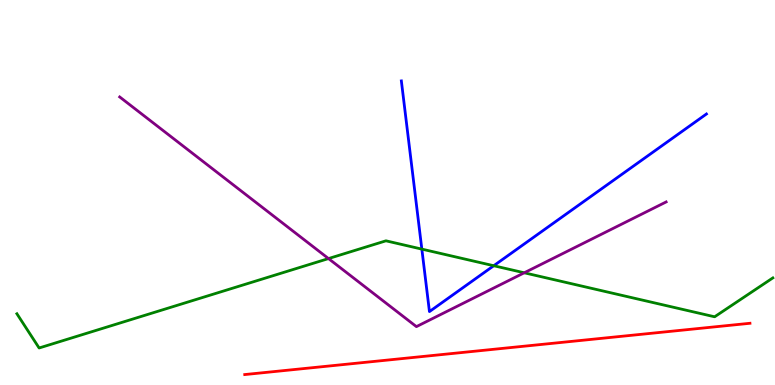[{'lines': ['blue', 'red'], 'intersections': []}, {'lines': ['green', 'red'], 'intersections': []}, {'lines': ['purple', 'red'], 'intersections': []}, {'lines': ['blue', 'green'], 'intersections': [{'x': 5.44, 'y': 3.53}, {'x': 6.37, 'y': 3.1}]}, {'lines': ['blue', 'purple'], 'intersections': []}, {'lines': ['green', 'purple'], 'intersections': [{'x': 4.24, 'y': 3.28}, {'x': 6.76, 'y': 2.91}]}]